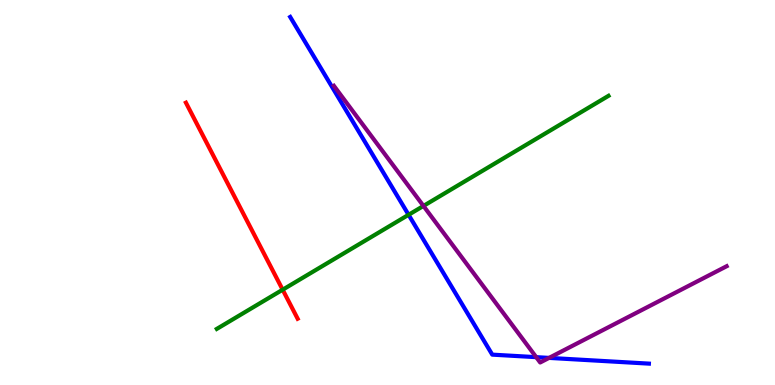[{'lines': ['blue', 'red'], 'intersections': []}, {'lines': ['green', 'red'], 'intersections': [{'x': 3.65, 'y': 2.47}]}, {'lines': ['purple', 'red'], 'intersections': []}, {'lines': ['blue', 'green'], 'intersections': [{'x': 5.27, 'y': 4.42}]}, {'lines': ['blue', 'purple'], 'intersections': [{'x': 6.92, 'y': 0.723}, {'x': 7.08, 'y': 0.704}]}, {'lines': ['green', 'purple'], 'intersections': [{'x': 5.46, 'y': 4.65}]}]